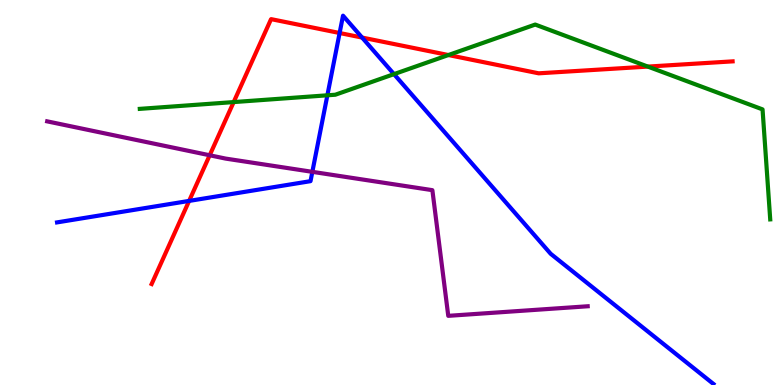[{'lines': ['blue', 'red'], 'intersections': [{'x': 2.44, 'y': 4.78}, {'x': 4.38, 'y': 9.14}, {'x': 4.67, 'y': 9.02}]}, {'lines': ['green', 'red'], 'intersections': [{'x': 3.02, 'y': 7.35}, {'x': 5.79, 'y': 8.57}, {'x': 8.36, 'y': 8.27}]}, {'lines': ['purple', 'red'], 'intersections': [{'x': 2.71, 'y': 5.97}]}, {'lines': ['blue', 'green'], 'intersections': [{'x': 4.22, 'y': 7.52}, {'x': 5.08, 'y': 8.07}]}, {'lines': ['blue', 'purple'], 'intersections': [{'x': 4.03, 'y': 5.54}]}, {'lines': ['green', 'purple'], 'intersections': []}]